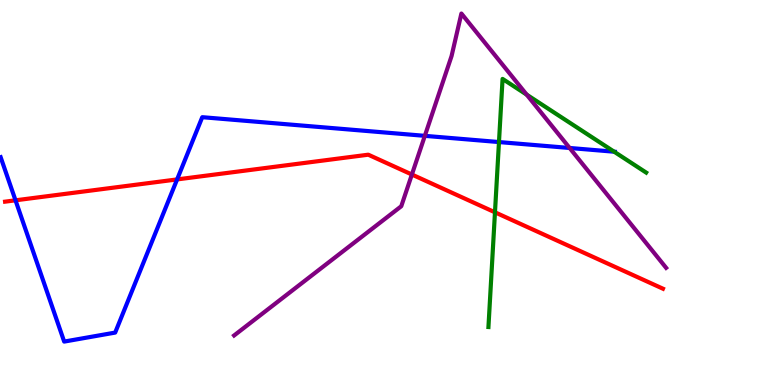[{'lines': ['blue', 'red'], 'intersections': [{'x': 0.2, 'y': 4.8}, {'x': 2.29, 'y': 5.34}]}, {'lines': ['green', 'red'], 'intersections': [{'x': 6.39, 'y': 4.49}]}, {'lines': ['purple', 'red'], 'intersections': [{'x': 5.31, 'y': 5.47}]}, {'lines': ['blue', 'green'], 'intersections': [{'x': 6.44, 'y': 6.31}, {'x': 7.92, 'y': 6.06}]}, {'lines': ['blue', 'purple'], 'intersections': [{'x': 5.48, 'y': 6.47}, {'x': 7.35, 'y': 6.16}]}, {'lines': ['green', 'purple'], 'intersections': [{'x': 6.8, 'y': 7.54}]}]